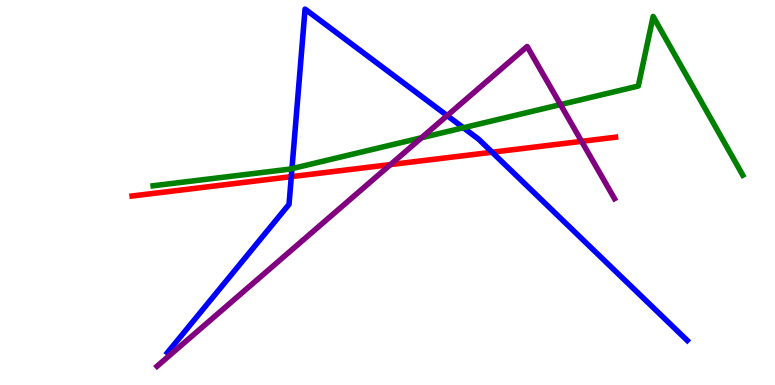[{'lines': ['blue', 'red'], 'intersections': [{'x': 3.76, 'y': 5.41}, {'x': 6.35, 'y': 6.05}]}, {'lines': ['green', 'red'], 'intersections': []}, {'lines': ['purple', 'red'], 'intersections': [{'x': 5.04, 'y': 5.72}, {'x': 7.5, 'y': 6.33}]}, {'lines': ['blue', 'green'], 'intersections': [{'x': 3.77, 'y': 5.62}, {'x': 5.98, 'y': 6.68}]}, {'lines': ['blue', 'purple'], 'intersections': [{'x': 5.77, 'y': 7.0}]}, {'lines': ['green', 'purple'], 'intersections': [{'x': 5.44, 'y': 6.42}, {'x': 7.23, 'y': 7.28}]}]